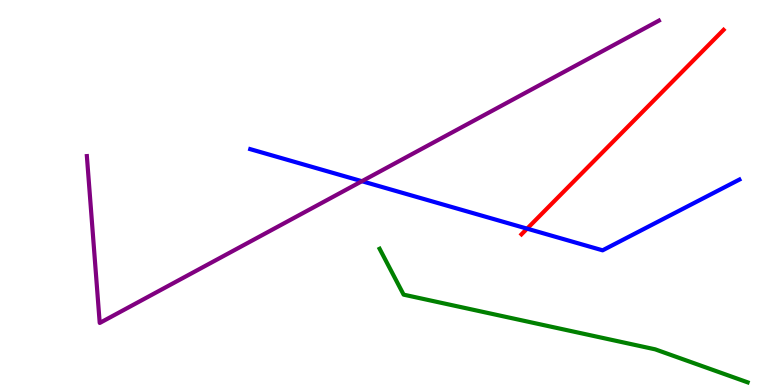[{'lines': ['blue', 'red'], 'intersections': [{'x': 6.8, 'y': 4.06}]}, {'lines': ['green', 'red'], 'intersections': []}, {'lines': ['purple', 'red'], 'intersections': []}, {'lines': ['blue', 'green'], 'intersections': []}, {'lines': ['blue', 'purple'], 'intersections': [{'x': 4.67, 'y': 5.29}]}, {'lines': ['green', 'purple'], 'intersections': []}]